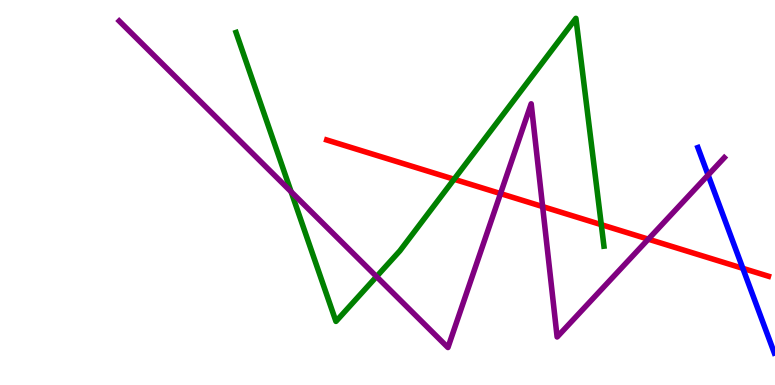[{'lines': ['blue', 'red'], 'intersections': [{'x': 9.58, 'y': 3.03}]}, {'lines': ['green', 'red'], 'intersections': [{'x': 5.86, 'y': 5.34}, {'x': 7.76, 'y': 4.16}]}, {'lines': ['purple', 'red'], 'intersections': [{'x': 6.46, 'y': 4.97}, {'x': 7.0, 'y': 4.63}, {'x': 8.37, 'y': 3.79}]}, {'lines': ['blue', 'green'], 'intersections': []}, {'lines': ['blue', 'purple'], 'intersections': [{'x': 9.14, 'y': 5.45}]}, {'lines': ['green', 'purple'], 'intersections': [{'x': 3.76, 'y': 5.02}, {'x': 4.86, 'y': 2.82}]}]